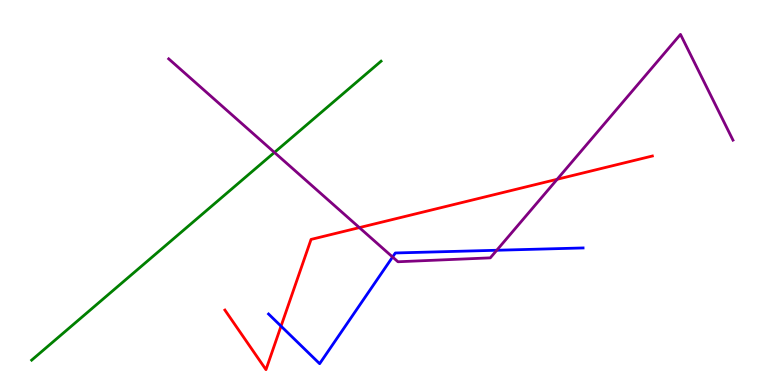[{'lines': ['blue', 'red'], 'intersections': [{'x': 3.63, 'y': 1.53}]}, {'lines': ['green', 'red'], 'intersections': []}, {'lines': ['purple', 'red'], 'intersections': [{'x': 4.64, 'y': 4.09}, {'x': 7.19, 'y': 5.34}]}, {'lines': ['blue', 'green'], 'intersections': []}, {'lines': ['blue', 'purple'], 'intersections': [{'x': 5.07, 'y': 3.32}, {'x': 6.41, 'y': 3.5}]}, {'lines': ['green', 'purple'], 'intersections': [{'x': 3.54, 'y': 6.04}]}]